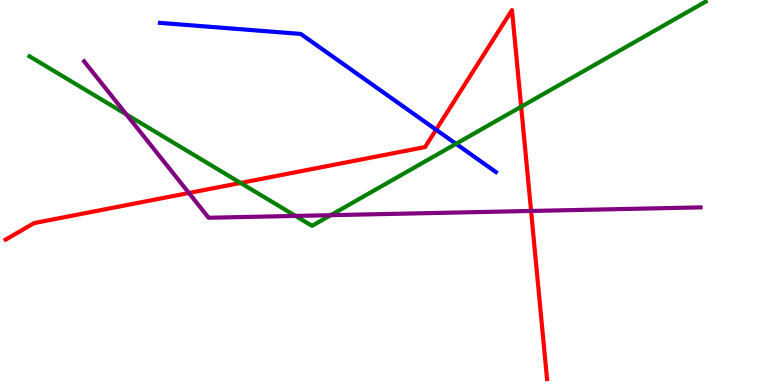[{'lines': ['blue', 'red'], 'intersections': [{'x': 5.63, 'y': 6.63}]}, {'lines': ['green', 'red'], 'intersections': [{'x': 3.1, 'y': 5.25}, {'x': 6.72, 'y': 7.23}]}, {'lines': ['purple', 'red'], 'intersections': [{'x': 2.44, 'y': 4.99}, {'x': 6.85, 'y': 4.52}]}, {'lines': ['blue', 'green'], 'intersections': [{'x': 5.88, 'y': 6.26}]}, {'lines': ['blue', 'purple'], 'intersections': []}, {'lines': ['green', 'purple'], 'intersections': [{'x': 1.63, 'y': 7.03}, {'x': 3.81, 'y': 4.39}, {'x': 4.27, 'y': 4.41}]}]